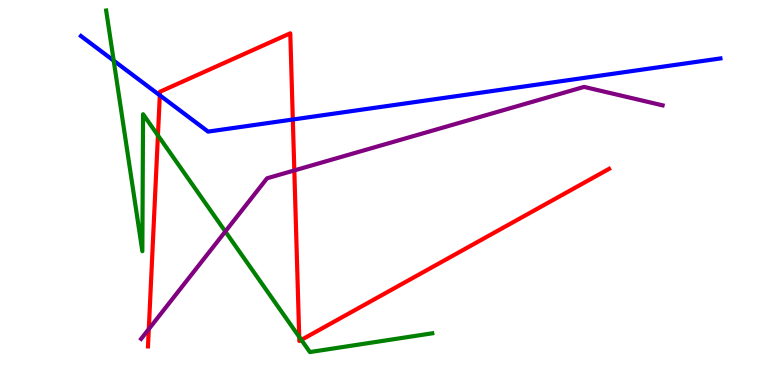[{'lines': ['blue', 'red'], 'intersections': [{'x': 2.06, 'y': 7.52}, {'x': 3.78, 'y': 6.9}]}, {'lines': ['green', 'red'], 'intersections': [{'x': 2.04, 'y': 6.48}, {'x': 3.86, 'y': 1.25}, {'x': 3.89, 'y': 1.17}]}, {'lines': ['purple', 'red'], 'intersections': [{'x': 1.92, 'y': 1.45}, {'x': 3.8, 'y': 5.57}]}, {'lines': ['blue', 'green'], 'intersections': [{'x': 1.47, 'y': 8.42}]}, {'lines': ['blue', 'purple'], 'intersections': []}, {'lines': ['green', 'purple'], 'intersections': [{'x': 2.91, 'y': 3.99}]}]